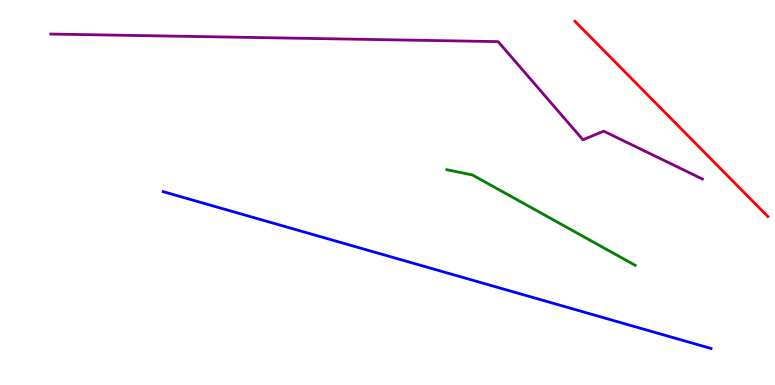[{'lines': ['blue', 'red'], 'intersections': []}, {'lines': ['green', 'red'], 'intersections': []}, {'lines': ['purple', 'red'], 'intersections': []}, {'lines': ['blue', 'green'], 'intersections': []}, {'lines': ['blue', 'purple'], 'intersections': []}, {'lines': ['green', 'purple'], 'intersections': []}]